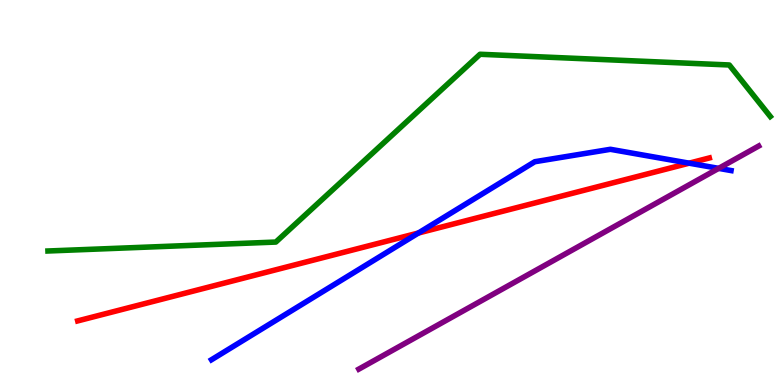[{'lines': ['blue', 'red'], 'intersections': [{'x': 5.4, 'y': 3.95}, {'x': 8.89, 'y': 5.76}]}, {'lines': ['green', 'red'], 'intersections': []}, {'lines': ['purple', 'red'], 'intersections': []}, {'lines': ['blue', 'green'], 'intersections': []}, {'lines': ['blue', 'purple'], 'intersections': [{'x': 9.27, 'y': 5.63}]}, {'lines': ['green', 'purple'], 'intersections': []}]